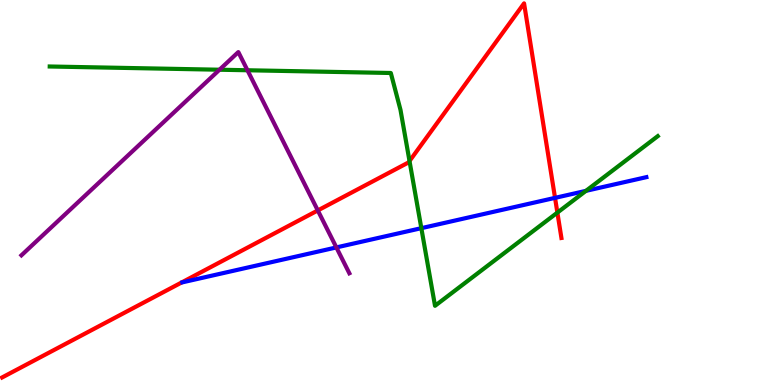[{'lines': ['blue', 'red'], 'intersections': [{'x': 7.16, 'y': 4.86}]}, {'lines': ['green', 'red'], 'intersections': [{'x': 5.28, 'y': 5.82}, {'x': 7.19, 'y': 4.48}]}, {'lines': ['purple', 'red'], 'intersections': [{'x': 4.1, 'y': 4.53}]}, {'lines': ['blue', 'green'], 'intersections': [{'x': 5.44, 'y': 4.07}, {'x': 7.56, 'y': 5.04}]}, {'lines': ['blue', 'purple'], 'intersections': [{'x': 4.34, 'y': 3.57}]}, {'lines': ['green', 'purple'], 'intersections': [{'x': 2.83, 'y': 8.19}, {'x': 3.19, 'y': 8.18}]}]